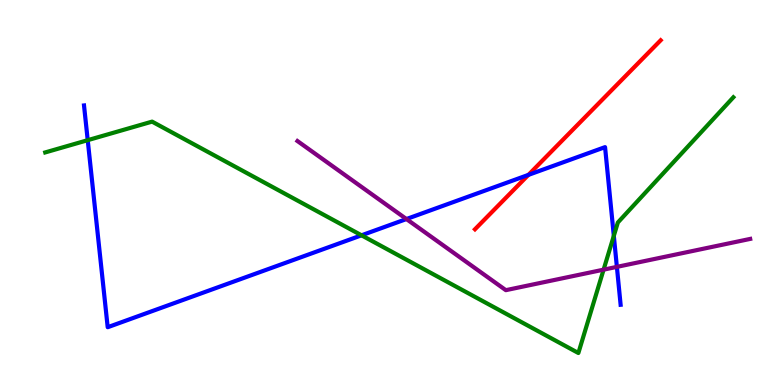[{'lines': ['blue', 'red'], 'intersections': [{'x': 6.82, 'y': 5.46}]}, {'lines': ['green', 'red'], 'intersections': []}, {'lines': ['purple', 'red'], 'intersections': []}, {'lines': ['blue', 'green'], 'intersections': [{'x': 1.13, 'y': 6.36}, {'x': 4.66, 'y': 3.89}, {'x': 7.92, 'y': 3.87}]}, {'lines': ['blue', 'purple'], 'intersections': [{'x': 5.24, 'y': 4.31}, {'x': 7.96, 'y': 3.07}]}, {'lines': ['green', 'purple'], 'intersections': [{'x': 7.79, 'y': 3.0}]}]